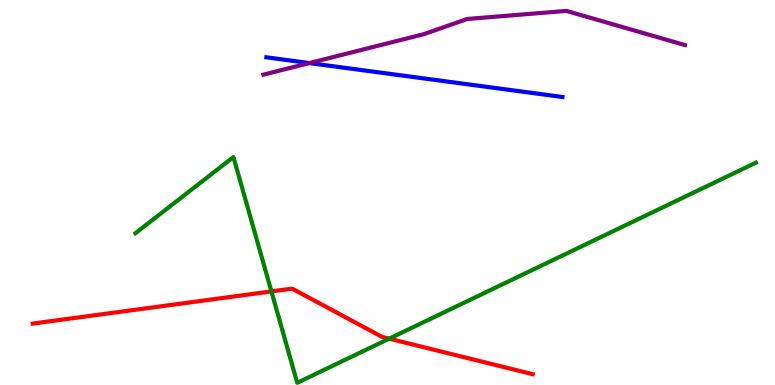[{'lines': ['blue', 'red'], 'intersections': []}, {'lines': ['green', 'red'], 'intersections': [{'x': 3.5, 'y': 2.43}, {'x': 5.02, 'y': 1.2}]}, {'lines': ['purple', 'red'], 'intersections': []}, {'lines': ['blue', 'green'], 'intersections': []}, {'lines': ['blue', 'purple'], 'intersections': [{'x': 3.99, 'y': 8.36}]}, {'lines': ['green', 'purple'], 'intersections': []}]